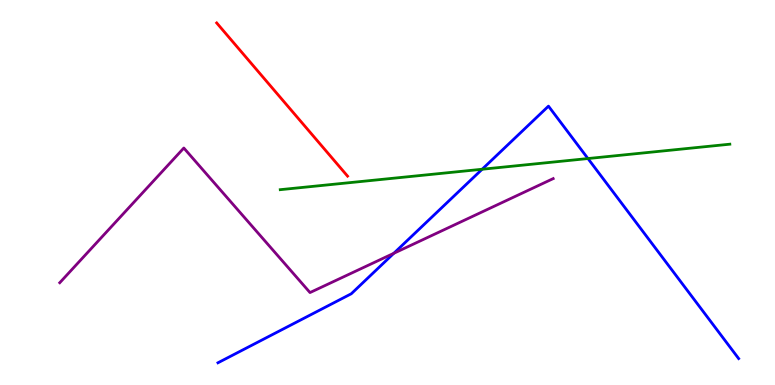[{'lines': ['blue', 'red'], 'intersections': []}, {'lines': ['green', 'red'], 'intersections': []}, {'lines': ['purple', 'red'], 'intersections': []}, {'lines': ['blue', 'green'], 'intersections': [{'x': 6.22, 'y': 5.6}, {'x': 7.59, 'y': 5.88}]}, {'lines': ['blue', 'purple'], 'intersections': [{'x': 5.08, 'y': 3.42}]}, {'lines': ['green', 'purple'], 'intersections': []}]